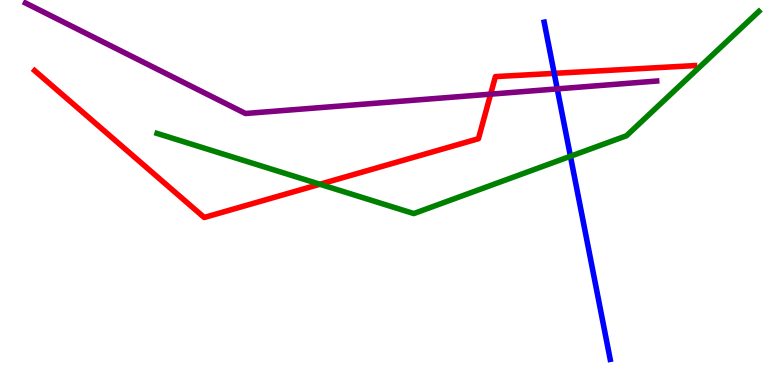[{'lines': ['blue', 'red'], 'intersections': [{'x': 7.15, 'y': 8.09}]}, {'lines': ['green', 'red'], 'intersections': [{'x': 4.13, 'y': 5.21}]}, {'lines': ['purple', 'red'], 'intersections': [{'x': 6.33, 'y': 7.55}]}, {'lines': ['blue', 'green'], 'intersections': [{'x': 7.36, 'y': 5.94}]}, {'lines': ['blue', 'purple'], 'intersections': [{'x': 7.19, 'y': 7.69}]}, {'lines': ['green', 'purple'], 'intersections': []}]